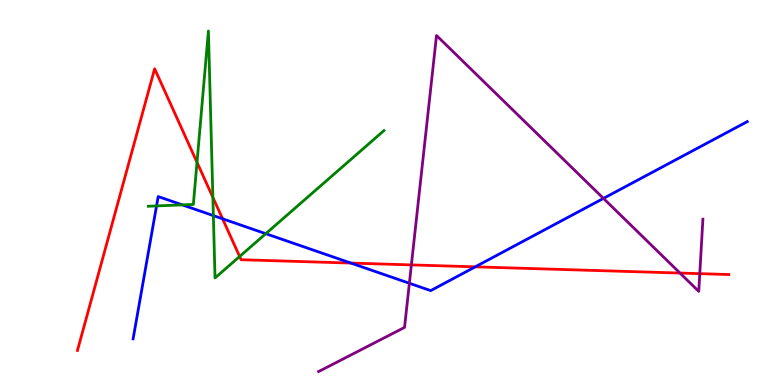[{'lines': ['blue', 'red'], 'intersections': [{'x': 2.87, 'y': 4.32}, {'x': 4.53, 'y': 3.17}, {'x': 6.13, 'y': 3.07}]}, {'lines': ['green', 'red'], 'intersections': [{'x': 2.54, 'y': 5.78}, {'x': 2.75, 'y': 4.87}, {'x': 3.09, 'y': 3.34}]}, {'lines': ['purple', 'red'], 'intersections': [{'x': 5.31, 'y': 3.12}, {'x': 8.77, 'y': 2.91}, {'x': 9.03, 'y': 2.89}]}, {'lines': ['blue', 'green'], 'intersections': [{'x': 2.02, 'y': 4.65}, {'x': 2.35, 'y': 4.68}, {'x': 2.75, 'y': 4.4}, {'x': 3.43, 'y': 3.93}]}, {'lines': ['blue', 'purple'], 'intersections': [{'x': 5.28, 'y': 2.64}, {'x': 7.79, 'y': 4.85}]}, {'lines': ['green', 'purple'], 'intersections': []}]